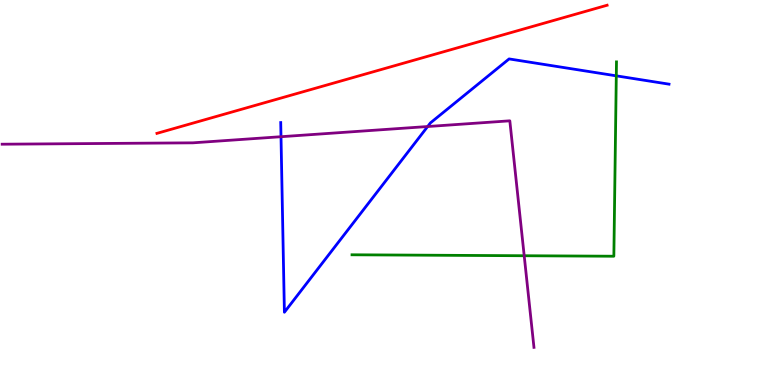[{'lines': ['blue', 'red'], 'intersections': []}, {'lines': ['green', 'red'], 'intersections': []}, {'lines': ['purple', 'red'], 'intersections': []}, {'lines': ['blue', 'green'], 'intersections': [{'x': 7.95, 'y': 8.03}]}, {'lines': ['blue', 'purple'], 'intersections': [{'x': 3.63, 'y': 6.45}, {'x': 5.52, 'y': 6.71}]}, {'lines': ['green', 'purple'], 'intersections': [{'x': 6.76, 'y': 3.36}]}]